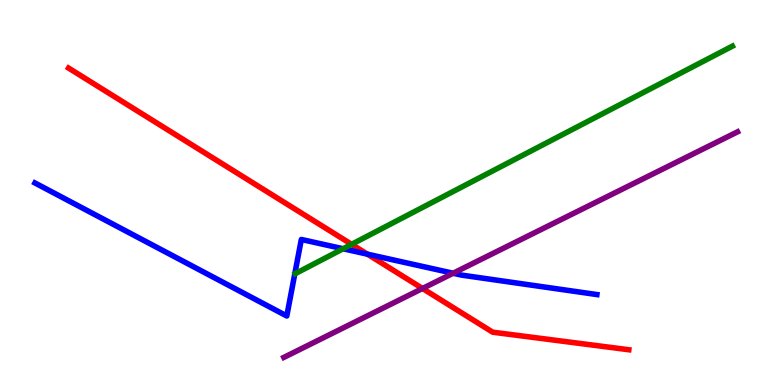[{'lines': ['blue', 'red'], 'intersections': [{'x': 4.74, 'y': 3.4}]}, {'lines': ['green', 'red'], 'intersections': [{'x': 4.54, 'y': 3.65}]}, {'lines': ['purple', 'red'], 'intersections': [{'x': 5.45, 'y': 2.51}]}, {'lines': ['blue', 'green'], 'intersections': [{'x': 4.43, 'y': 3.54}]}, {'lines': ['blue', 'purple'], 'intersections': [{'x': 5.85, 'y': 2.9}]}, {'lines': ['green', 'purple'], 'intersections': []}]